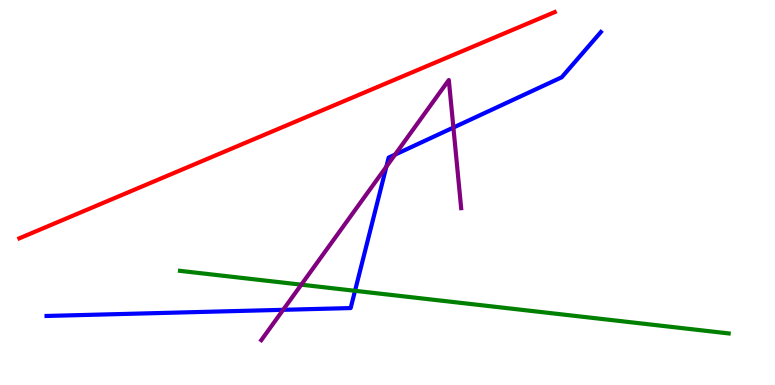[{'lines': ['blue', 'red'], 'intersections': []}, {'lines': ['green', 'red'], 'intersections': []}, {'lines': ['purple', 'red'], 'intersections': []}, {'lines': ['blue', 'green'], 'intersections': [{'x': 4.58, 'y': 2.45}]}, {'lines': ['blue', 'purple'], 'intersections': [{'x': 3.65, 'y': 1.95}, {'x': 4.99, 'y': 5.67}, {'x': 5.1, 'y': 5.98}, {'x': 5.85, 'y': 6.69}]}, {'lines': ['green', 'purple'], 'intersections': [{'x': 3.89, 'y': 2.61}]}]